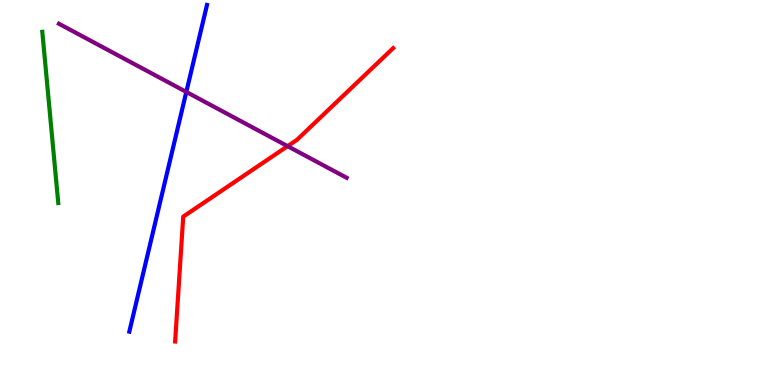[{'lines': ['blue', 'red'], 'intersections': []}, {'lines': ['green', 'red'], 'intersections': []}, {'lines': ['purple', 'red'], 'intersections': [{'x': 3.71, 'y': 6.2}]}, {'lines': ['blue', 'green'], 'intersections': []}, {'lines': ['blue', 'purple'], 'intersections': [{'x': 2.4, 'y': 7.61}]}, {'lines': ['green', 'purple'], 'intersections': []}]